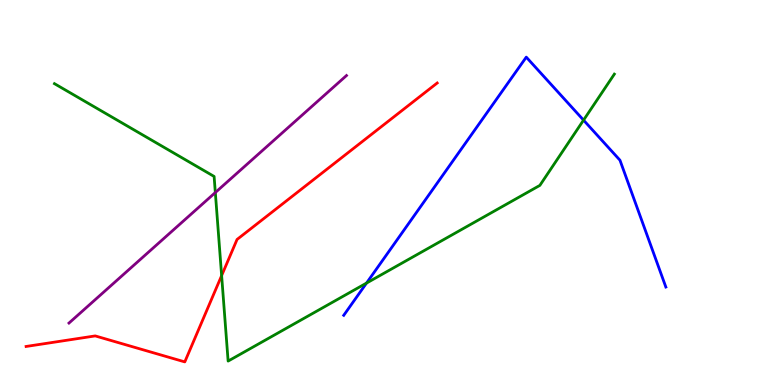[{'lines': ['blue', 'red'], 'intersections': []}, {'lines': ['green', 'red'], 'intersections': [{'x': 2.86, 'y': 2.84}]}, {'lines': ['purple', 'red'], 'intersections': []}, {'lines': ['blue', 'green'], 'intersections': [{'x': 4.73, 'y': 2.65}, {'x': 7.53, 'y': 6.88}]}, {'lines': ['blue', 'purple'], 'intersections': []}, {'lines': ['green', 'purple'], 'intersections': [{'x': 2.78, 'y': 5.0}]}]